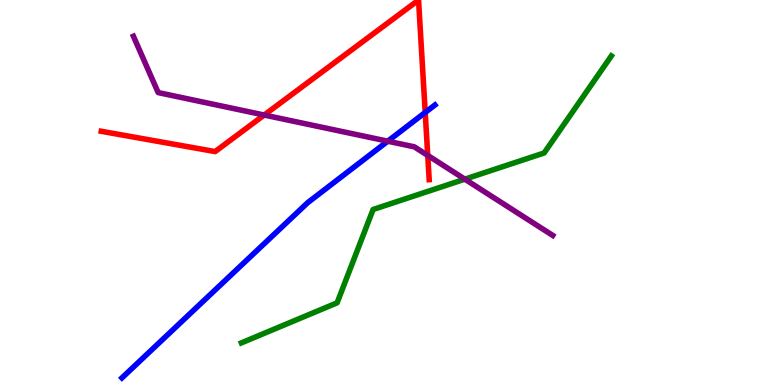[{'lines': ['blue', 'red'], 'intersections': [{'x': 5.49, 'y': 7.08}]}, {'lines': ['green', 'red'], 'intersections': []}, {'lines': ['purple', 'red'], 'intersections': [{'x': 3.41, 'y': 7.01}, {'x': 5.52, 'y': 5.96}]}, {'lines': ['blue', 'green'], 'intersections': []}, {'lines': ['blue', 'purple'], 'intersections': [{'x': 5.0, 'y': 6.33}]}, {'lines': ['green', 'purple'], 'intersections': [{'x': 6.0, 'y': 5.35}]}]